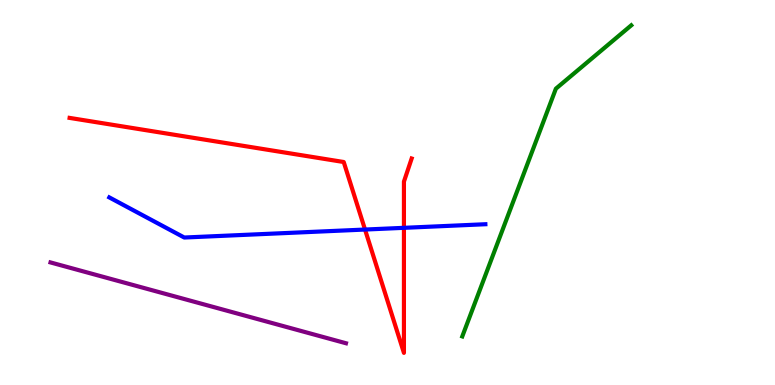[{'lines': ['blue', 'red'], 'intersections': [{'x': 4.71, 'y': 4.04}, {'x': 5.21, 'y': 4.08}]}, {'lines': ['green', 'red'], 'intersections': []}, {'lines': ['purple', 'red'], 'intersections': []}, {'lines': ['blue', 'green'], 'intersections': []}, {'lines': ['blue', 'purple'], 'intersections': []}, {'lines': ['green', 'purple'], 'intersections': []}]